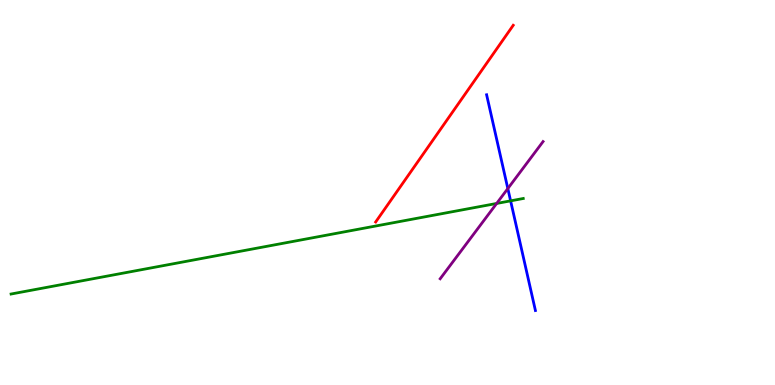[{'lines': ['blue', 'red'], 'intersections': []}, {'lines': ['green', 'red'], 'intersections': []}, {'lines': ['purple', 'red'], 'intersections': []}, {'lines': ['blue', 'green'], 'intersections': [{'x': 6.59, 'y': 4.78}]}, {'lines': ['blue', 'purple'], 'intersections': [{'x': 6.55, 'y': 5.1}]}, {'lines': ['green', 'purple'], 'intersections': [{'x': 6.41, 'y': 4.72}]}]